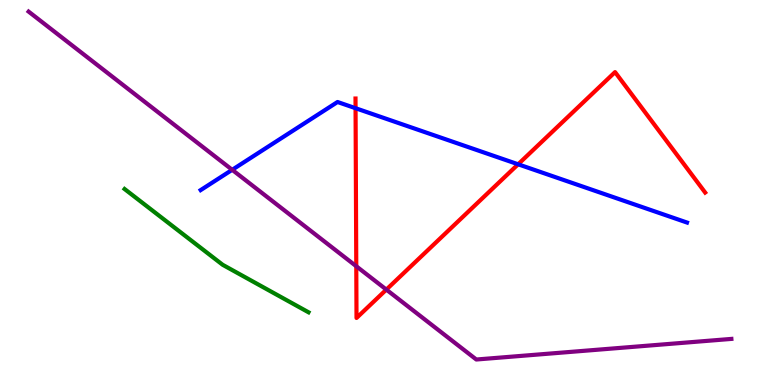[{'lines': ['blue', 'red'], 'intersections': [{'x': 4.59, 'y': 7.19}, {'x': 6.69, 'y': 5.73}]}, {'lines': ['green', 'red'], 'intersections': []}, {'lines': ['purple', 'red'], 'intersections': [{'x': 4.6, 'y': 3.08}, {'x': 4.99, 'y': 2.48}]}, {'lines': ['blue', 'green'], 'intersections': []}, {'lines': ['blue', 'purple'], 'intersections': [{'x': 3.0, 'y': 5.59}]}, {'lines': ['green', 'purple'], 'intersections': []}]